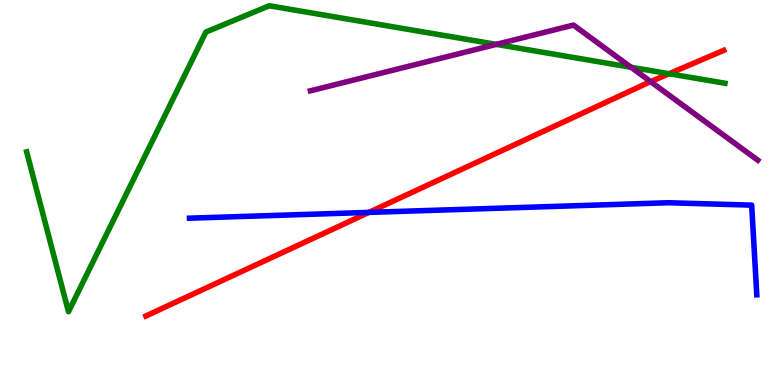[{'lines': ['blue', 'red'], 'intersections': [{'x': 4.76, 'y': 4.48}]}, {'lines': ['green', 'red'], 'intersections': [{'x': 8.63, 'y': 8.08}]}, {'lines': ['purple', 'red'], 'intersections': [{'x': 8.4, 'y': 7.88}]}, {'lines': ['blue', 'green'], 'intersections': []}, {'lines': ['blue', 'purple'], 'intersections': []}, {'lines': ['green', 'purple'], 'intersections': [{'x': 6.4, 'y': 8.85}, {'x': 8.14, 'y': 8.25}]}]